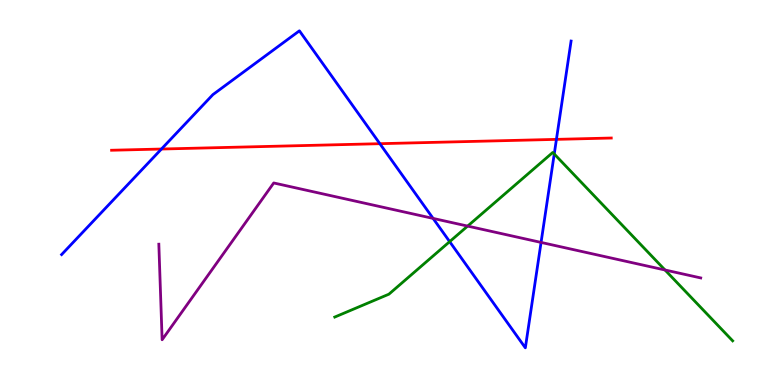[{'lines': ['blue', 'red'], 'intersections': [{'x': 2.08, 'y': 6.13}, {'x': 4.9, 'y': 6.27}, {'x': 7.18, 'y': 6.38}]}, {'lines': ['green', 'red'], 'intersections': []}, {'lines': ['purple', 'red'], 'intersections': []}, {'lines': ['blue', 'green'], 'intersections': [{'x': 5.8, 'y': 3.72}, {'x': 7.15, 'y': 6.0}]}, {'lines': ['blue', 'purple'], 'intersections': [{'x': 5.59, 'y': 4.33}, {'x': 6.98, 'y': 3.7}]}, {'lines': ['green', 'purple'], 'intersections': [{'x': 6.03, 'y': 4.13}, {'x': 8.58, 'y': 2.99}]}]